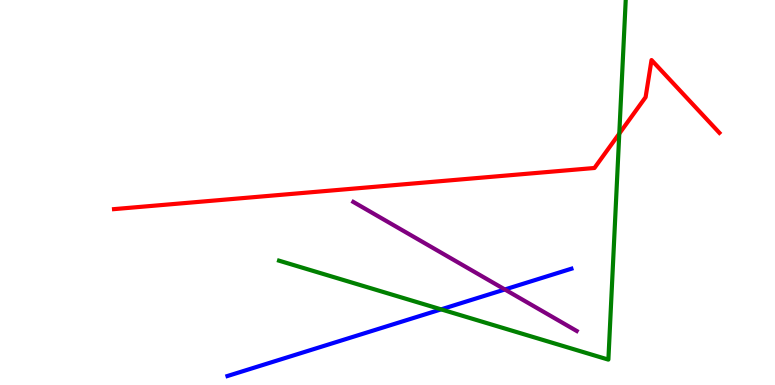[{'lines': ['blue', 'red'], 'intersections': []}, {'lines': ['green', 'red'], 'intersections': [{'x': 7.99, 'y': 6.53}]}, {'lines': ['purple', 'red'], 'intersections': []}, {'lines': ['blue', 'green'], 'intersections': [{'x': 5.69, 'y': 1.96}]}, {'lines': ['blue', 'purple'], 'intersections': [{'x': 6.51, 'y': 2.48}]}, {'lines': ['green', 'purple'], 'intersections': []}]